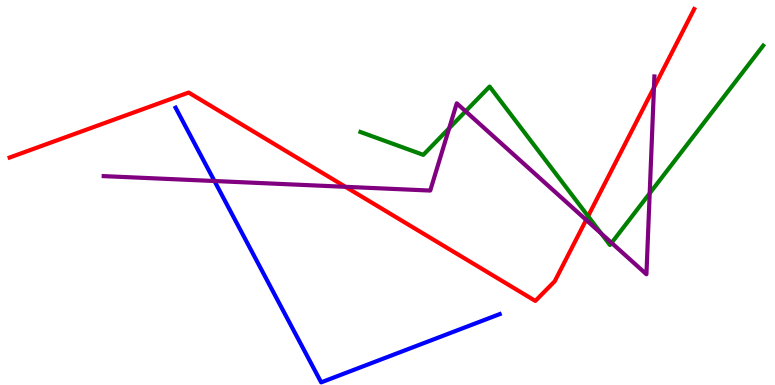[{'lines': ['blue', 'red'], 'intersections': []}, {'lines': ['green', 'red'], 'intersections': [{'x': 7.59, 'y': 4.38}]}, {'lines': ['purple', 'red'], 'intersections': [{'x': 4.46, 'y': 5.15}, {'x': 7.56, 'y': 4.29}, {'x': 8.44, 'y': 7.72}]}, {'lines': ['blue', 'green'], 'intersections': []}, {'lines': ['blue', 'purple'], 'intersections': [{'x': 2.77, 'y': 5.3}]}, {'lines': ['green', 'purple'], 'intersections': [{'x': 5.8, 'y': 6.67}, {'x': 6.01, 'y': 7.11}, {'x': 7.76, 'y': 3.93}, {'x': 7.89, 'y': 3.69}, {'x': 8.38, 'y': 4.98}]}]